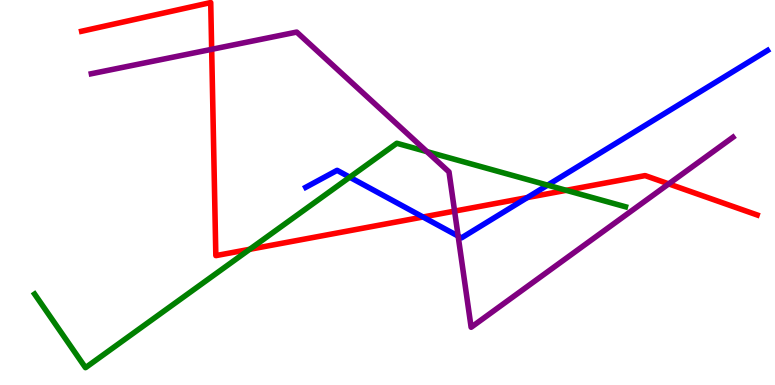[{'lines': ['blue', 'red'], 'intersections': [{'x': 5.46, 'y': 4.36}, {'x': 6.8, 'y': 4.87}]}, {'lines': ['green', 'red'], 'intersections': [{'x': 3.22, 'y': 3.52}, {'x': 7.31, 'y': 5.06}]}, {'lines': ['purple', 'red'], 'intersections': [{'x': 2.73, 'y': 8.72}, {'x': 5.87, 'y': 4.52}, {'x': 8.63, 'y': 5.22}]}, {'lines': ['blue', 'green'], 'intersections': [{'x': 4.51, 'y': 5.4}, {'x': 7.07, 'y': 5.19}]}, {'lines': ['blue', 'purple'], 'intersections': [{'x': 5.91, 'y': 3.87}]}, {'lines': ['green', 'purple'], 'intersections': [{'x': 5.51, 'y': 6.06}]}]